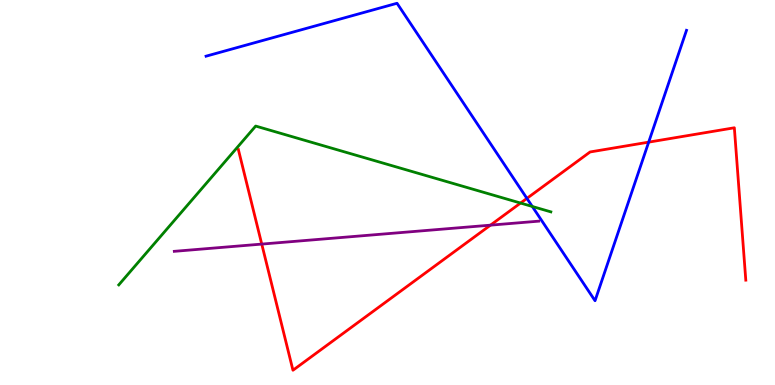[{'lines': ['blue', 'red'], 'intersections': [{'x': 6.8, 'y': 4.85}, {'x': 8.37, 'y': 6.31}]}, {'lines': ['green', 'red'], 'intersections': [{'x': 6.72, 'y': 4.73}]}, {'lines': ['purple', 'red'], 'intersections': [{'x': 3.38, 'y': 3.66}, {'x': 6.33, 'y': 4.15}]}, {'lines': ['blue', 'green'], 'intersections': [{'x': 6.87, 'y': 4.64}]}, {'lines': ['blue', 'purple'], 'intersections': []}, {'lines': ['green', 'purple'], 'intersections': []}]